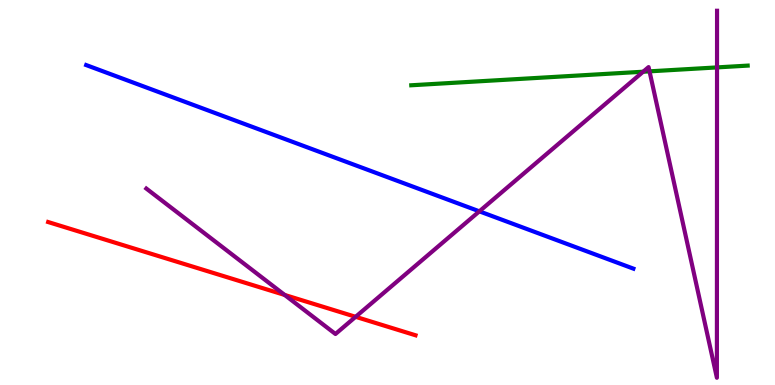[{'lines': ['blue', 'red'], 'intersections': []}, {'lines': ['green', 'red'], 'intersections': []}, {'lines': ['purple', 'red'], 'intersections': [{'x': 3.67, 'y': 2.34}, {'x': 4.59, 'y': 1.77}]}, {'lines': ['blue', 'green'], 'intersections': []}, {'lines': ['blue', 'purple'], 'intersections': [{'x': 6.19, 'y': 4.51}]}, {'lines': ['green', 'purple'], 'intersections': [{'x': 8.3, 'y': 8.14}, {'x': 8.38, 'y': 8.15}, {'x': 9.25, 'y': 8.25}]}]